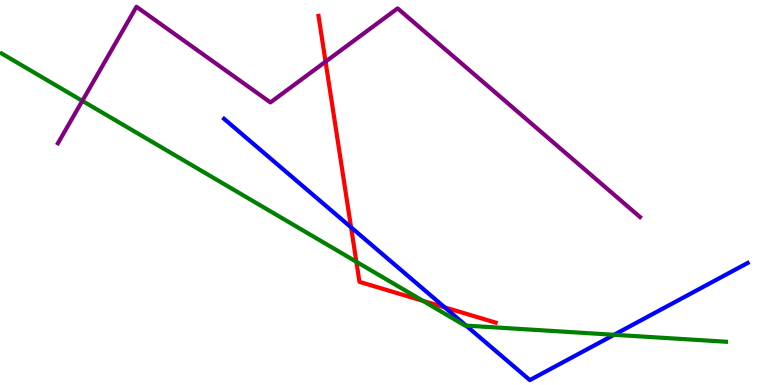[{'lines': ['blue', 'red'], 'intersections': [{'x': 4.53, 'y': 4.1}, {'x': 5.74, 'y': 2.02}]}, {'lines': ['green', 'red'], 'intersections': [{'x': 4.6, 'y': 3.2}, {'x': 5.46, 'y': 2.19}]}, {'lines': ['purple', 'red'], 'intersections': [{'x': 4.2, 'y': 8.4}]}, {'lines': ['blue', 'green'], 'intersections': [{'x': 6.01, 'y': 1.54}, {'x': 7.92, 'y': 1.3}]}, {'lines': ['blue', 'purple'], 'intersections': []}, {'lines': ['green', 'purple'], 'intersections': [{'x': 1.06, 'y': 7.38}]}]